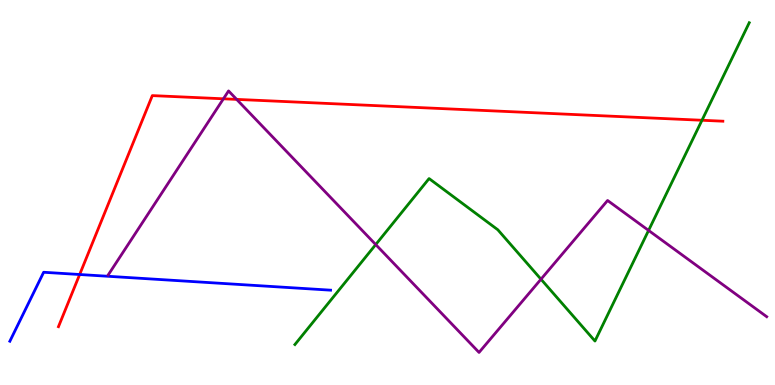[{'lines': ['blue', 'red'], 'intersections': [{'x': 1.03, 'y': 2.87}]}, {'lines': ['green', 'red'], 'intersections': [{'x': 9.06, 'y': 6.88}]}, {'lines': ['purple', 'red'], 'intersections': [{'x': 2.88, 'y': 7.43}, {'x': 3.05, 'y': 7.42}]}, {'lines': ['blue', 'green'], 'intersections': []}, {'lines': ['blue', 'purple'], 'intersections': []}, {'lines': ['green', 'purple'], 'intersections': [{'x': 4.85, 'y': 3.65}, {'x': 6.98, 'y': 2.75}, {'x': 8.37, 'y': 4.01}]}]